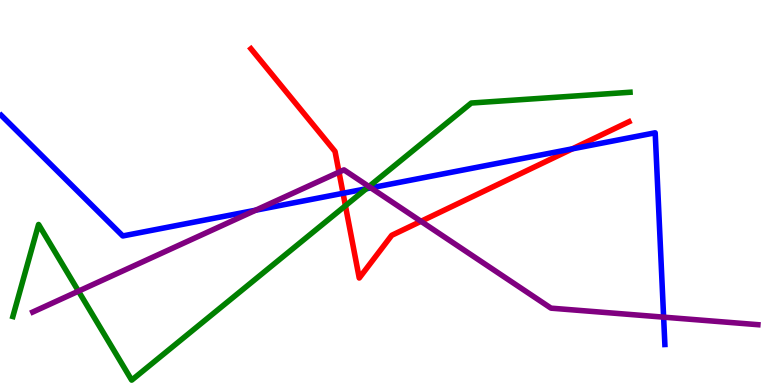[{'lines': ['blue', 'red'], 'intersections': [{'x': 4.43, 'y': 4.98}, {'x': 7.39, 'y': 6.13}]}, {'lines': ['green', 'red'], 'intersections': [{'x': 4.46, 'y': 4.66}]}, {'lines': ['purple', 'red'], 'intersections': [{'x': 4.37, 'y': 5.53}, {'x': 5.43, 'y': 4.25}]}, {'lines': ['blue', 'green'], 'intersections': [{'x': 4.72, 'y': 5.1}]}, {'lines': ['blue', 'purple'], 'intersections': [{'x': 3.3, 'y': 4.54}, {'x': 4.79, 'y': 5.12}, {'x': 8.56, 'y': 1.76}]}, {'lines': ['green', 'purple'], 'intersections': [{'x': 1.01, 'y': 2.44}, {'x': 4.76, 'y': 5.15}]}]